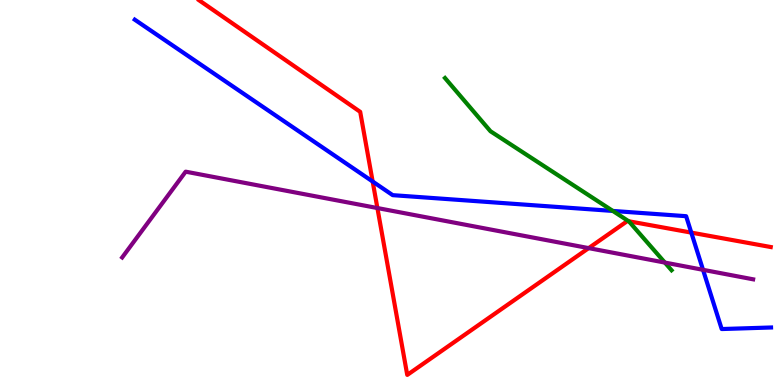[{'lines': ['blue', 'red'], 'intersections': [{'x': 4.81, 'y': 5.29}, {'x': 8.92, 'y': 3.96}]}, {'lines': ['green', 'red'], 'intersections': [{'x': 8.11, 'y': 4.25}]}, {'lines': ['purple', 'red'], 'intersections': [{'x': 4.87, 'y': 4.6}, {'x': 7.6, 'y': 3.56}]}, {'lines': ['blue', 'green'], 'intersections': [{'x': 7.91, 'y': 4.52}]}, {'lines': ['blue', 'purple'], 'intersections': [{'x': 9.07, 'y': 2.99}]}, {'lines': ['green', 'purple'], 'intersections': [{'x': 8.58, 'y': 3.18}]}]